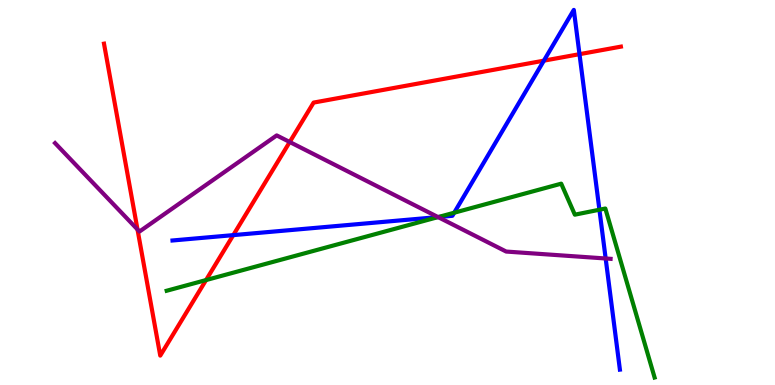[{'lines': ['blue', 'red'], 'intersections': [{'x': 3.01, 'y': 3.89}, {'x': 7.02, 'y': 8.42}, {'x': 7.48, 'y': 8.59}]}, {'lines': ['green', 'red'], 'intersections': [{'x': 2.66, 'y': 2.73}]}, {'lines': ['purple', 'red'], 'intersections': [{'x': 1.77, 'y': 4.04}, {'x': 3.74, 'y': 6.31}]}, {'lines': ['blue', 'green'], 'intersections': [{'x': 5.65, 'y': 4.36}, {'x': 5.86, 'y': 4.47}, {'x': 7.73, 'y': 4.55}]}, {'lines': ['blue', 'purple'], 'intersections': [{'x': 5.65, 'y': 4.36}, {'x': 7.81, 'y': 3.29}]}, {'lines': ['green', 'purple'], 'intersections': [{'x': 5.65, 'y': 4.36}]}]